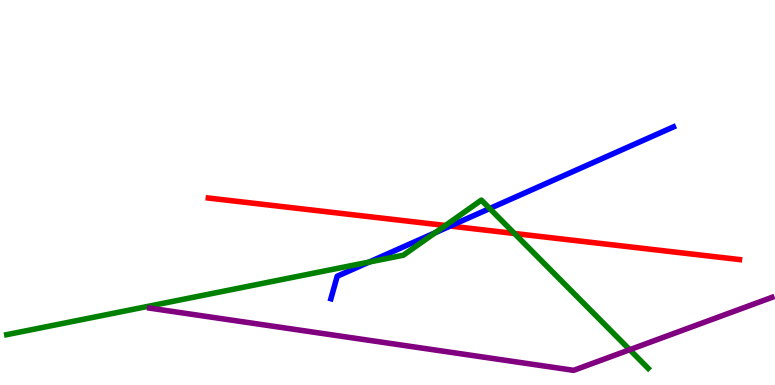[{'lines': ['blue', 'red'], 'intersections': [{'x': 5.81, 'y': 4.13}]}, {'lines': ['green', 'red'], 'intersections': [{'x': 5.75, 'y': 4.14}, {'x': 6.64, 'y': 3.94}]}, {'lines': ['purple', 'red'], 'intersections': []}, {'lines': ['blue', 'green'], 'intersections': [{'x': 4.76, 'y': 3.19}, {'x': 5.62, 'y': 3.96}, {'x': 6.32, 'y': 4.58}]}, {'lines': ['blue', 'purple'], 'intersections': []}, {'lines': ['green', 'purple'], 'intersections': [{'x': 8.13, 'y': 0.917}]}]